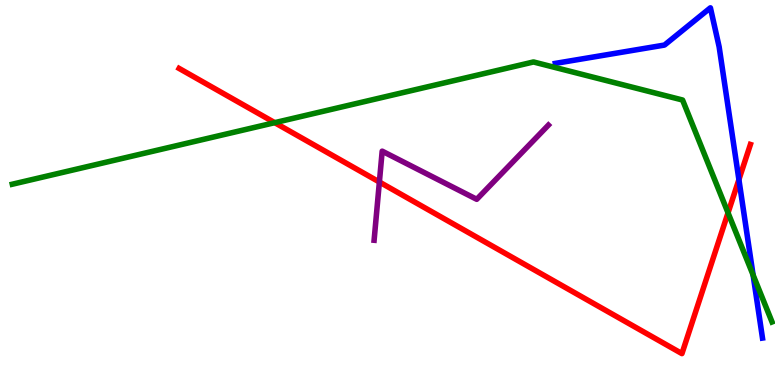[{'lines': ['blue', 'red'], 'intersections': [{'x': 9.53, 'y': 5.33}]}, {'lines': ['green', 'red'], 'intersections': [{'x': 3.54, 'y': 6.81}, {'x': 9.39, 'y': 4.47}]}, {'lines': ['purple', 'red'], 'intersections': [{'x': 4.9, 'y': 5.27}]}, {'lines': ['blue', 'green'], 'intersections': [{'x': 9.72, 'y': 2.86}]}, {'lines': ['blue', 'purple'], 'intersections': []}, {'lines': ['green', 'purple'], 'intersections': []}]